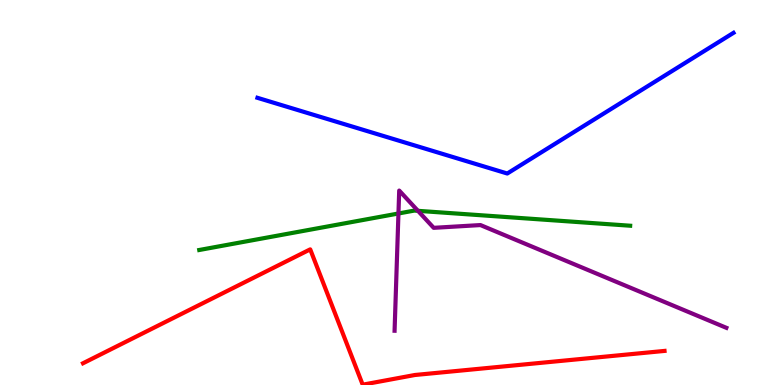[{'lines': ['blue', 'red'], 'intersections': []}, {'lines': ['green', 'red'], 'intersections': []}, {'lines': ['purple', 'red'], 'intersections': []}, {'lines': ['blue', 'green'], 'intersections': []}, {'lines': ['blue', 'purple'], 'intersections': []}, {'lines': ['green', 'purple'], 'intersections': [{'x': 5.14, 'y': 4.45}, {'x': 5.39, 'y': 4.52}]}]